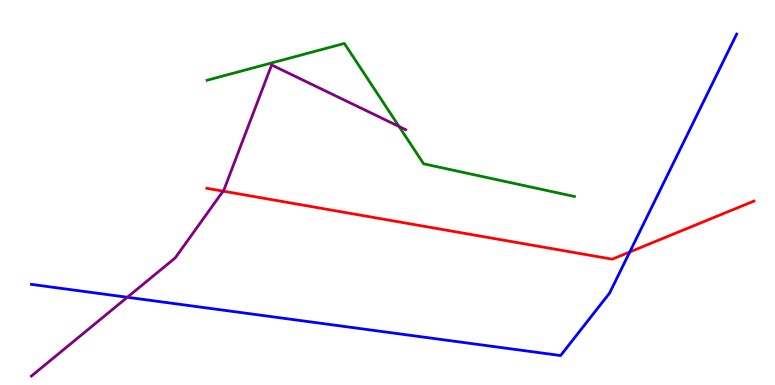[{'lines': ['blue', 'red'], 'intersections': [{'x': 8.13, 'y': 3.46}]}, {'lines': ['green', 'red'], 'intersections': []}, {'lines': ['purple', 'red'], 'intersections': [{'x': 2.88, 'y': 5.04}]}, {'lines': ['blue', 'green'], 'intersections': []}, {'lines': ['blue', 'purple'], 'intersections': [{'x': 1.64, 'y': 2.28}]}, {'lines': ['green', 'purple'], 'intersections': [{'x': 5.15, 'y': 6.71}]}]